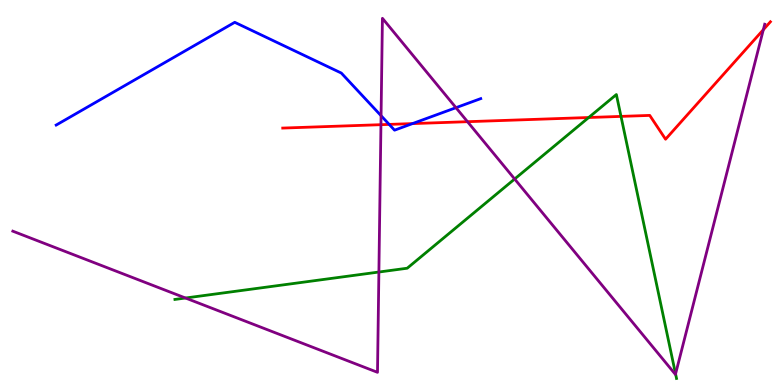[{'lines': ['blue', 'red'], 'intersections': [{'x': 5.02, 'y': 6.77}, {'x': 5.32, 'y': 6.79}]}, {'lines': ['green', 'red'], 'intersections': [{'x': 7.6, 'y': 6.95}, {'x': 8.01, 'y': 6.98}]}, {'lines': ['purple', 'red'], 'intersections': [{'x': 4.92, 'y': 6.76}, {'x': 6.03, 'y': 6.84}, {'x': 9.85, 'y': 9.23}]}, {'lines': ['blue', 'green'], 'intersections': []}, {'lines': ['blue', 'purple'], 'intersections': [{'x': 4.92, 'y': 6.99}, {'x': 5.88, 'y': 7.2}]}, {'lines': ['green', 'purple'], 'intersections': [{'x': 2.39, 'y': 2.26}, {'x': 4.89, 'y': 2.93}, {'x': 6.64, 'y': 5.35}, {'x': 8.72, 'y': 0.288}]}]